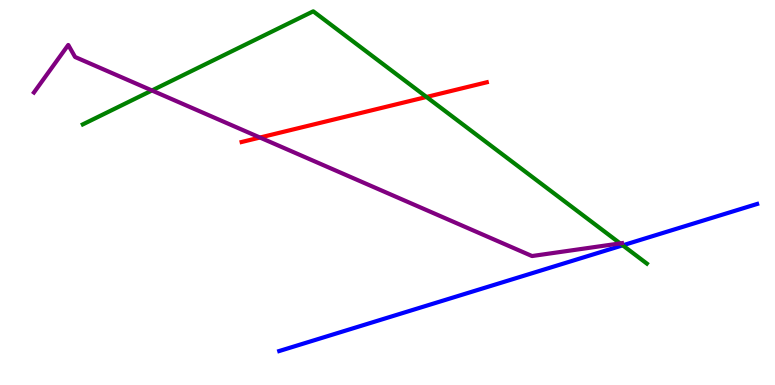[{'lines': ['blue', 'red'], 'intersections': []}, {'lines': ['green', 'red'], 'intersections': [{'x': 5.5, 'y': 7.48}]}, {'lines': ['purple', 'red'], 'intersections': [{'x': 3.35, 'y': 6.43}]}, {'lines': ['blue', 'green'], 'intersections': [{'x': 8.04, 'y': 3.63}]}, {'lines': ['blue', 'purple'], 'intersections': []}, {'lines': ['green', 'purple'], 'intersections': [{'x': 1.96, 'y': 7.65}, {'x': 8.0, 'y': 3.68}]}]